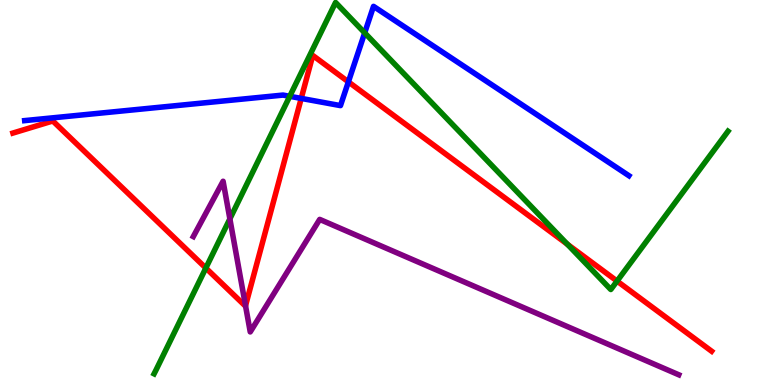[{'lines': ['blue', 'red'], 'intersections': [{'x': 3.89, 'y': 7.44}, {'x': 4.5, 'y': 7.87}]}, {'lines': ['green', 'red'], 'intersections': [{'x': 2.66, 'y': 3.04}, {'x': 7.32, 'y': 3.66}, {'x': 7.96, 'y': 2.7}]}, {'lines': ['purple', 'red'], 'intersections': [{'x': 3.17, 'y': 2.06}]}, {'lines': ['blue', 'green'], 'intersections': [{'x': 3.74, 'y': 7.5}, {'x': 4.71, 'y': 9.15}]}, {'lines': ['blue', 'purple'], 'intersections': []}, {'lines': ['green', 'purple'], 'intersections': [{'x': 2.97, 'y': 4.32}]}]